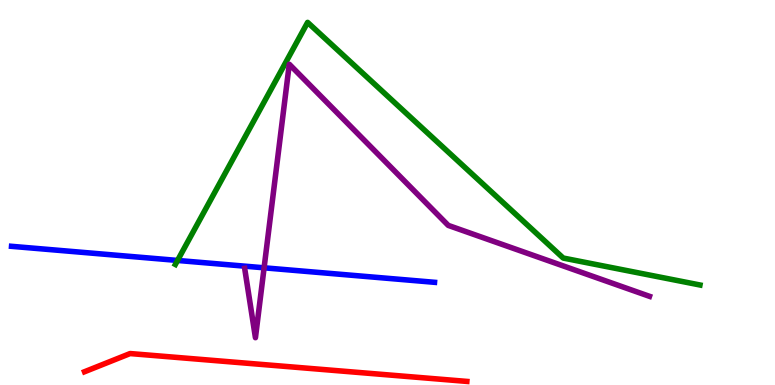[{'lines': ['blue', 'red'], 'intersections': []}, {'lines': ['green', 'red'], 'intersections': []}, {'lines': ['purple', 'red'], 'intersections': []}, {'lines': ['blue', 'green'], 'intersections': [{'x': 2.29, 'y': 3.24}]}, {'lines': ['blue', 'purple'], 'intersections': [{'x': 3.41, 'y': 3.04}]}, {'lines': ['green', 'purple'], 'intersections': []}]